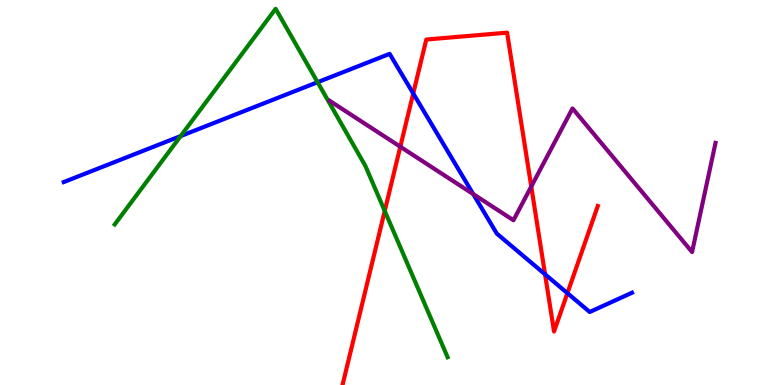[{'lines': ['blue', 'red'], 'intersections': [{'x': 5.33, 'y': 7.57}, {'x': 7.03, 'y': 2.88}, {'x': 7.32, 'y': 2.39}]}, {'lines': ['green', 'red'], 'intersections': [{'x': 4.96, 'y': 4.52}]}, {'lines': ['purple', 'red'], 'intersections': [{'x': 5.17, 'y': 6.19}, {'x': 6.85, 'y': 5.15}]}, {'lines': ['blue', 'green'], 'intersections': [{'x': 2.33, 'y': 6.47}, {'x': 4.1, 'y': 7.86}]}, {'lines': ['blue', 'purple'], 'intersections': [{'x': 6.11, 'y': 4.96}]}, {'lines': ['green', 'purple'], 'intersections': []}]